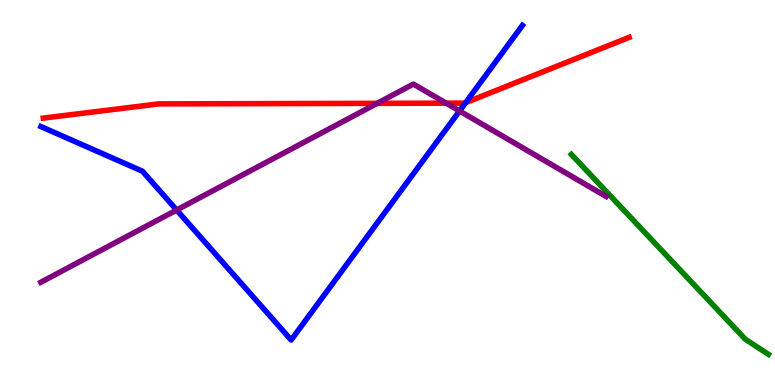[{'lines': ['blue', 'red'], 'intersections': [{'x': 6.01, 'y': 7.33}]}, {'lines': ['green', 'red'], 'intersections': []}, {'lines': ['purple', 'red'], 'intersections': [{'x': 4.87, 'y': 7.32}, {'x': 5.76, 'y': 7.32}]}, {'lines': ['blue', 'green'], 'intersections': []}, {'lines': ['blue', 'purple'], 'intersections': [{'x': 2.28, 'y': 4.54}, {'x': 5.93, 'y': 7.12}]}, {'lines': ['green', 'purple'], 'intersections': []}]